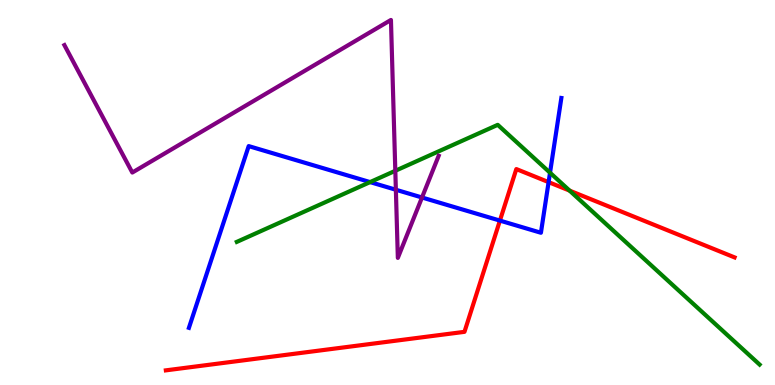[{'lines': ['blue', 'red'], 'intersections': [{'x': 6.45, 'y': 4.27}, {'x': 7.08, 'y': 5.27}]}, {'lines': ['green', 'red'], 'intersections': [{'x': 7.35, 'y': 5.05}]}, {'lines': ['purple', 'red'], 'intersections': []}, {'lines': ['blue', 'green'], 'intersections': [{'x': 4.78, 'y': 5.27}, {'x': 7.1, 'y': 5.51}]}, {'lines': ['blue', 'purple'], 'intersections': [{'x': 5.11, 'y': 5.07}, {'x': 5.45, 'y': 4.87}]}, {'lines': ['green', 'purple'], 'intersections': [{'x': 5.1, 'y': 5.56}]}]